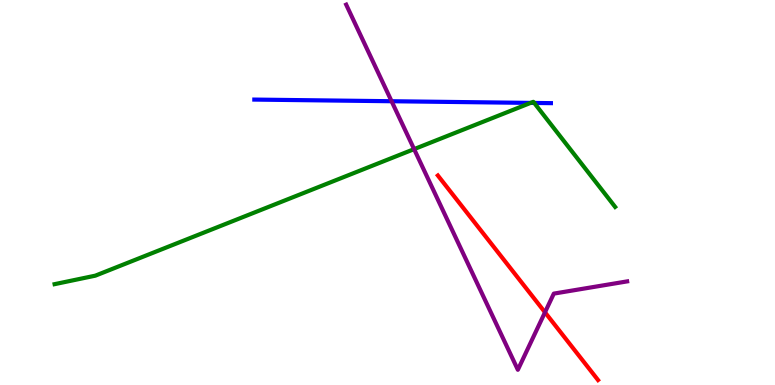[{'lines': ['blue', 'red'], 'intersections': []}, {'lines': ['green', 'red'], 'intersections': []}, {'lines': ['purple', 'red'], 'intersections': [{'x': 7.03, 'y': 1.89}]}, {'lines': ['blue', 'green'], 'intersections': [{'x': 6.85, 'y': 7.33}, {'x': 6.89, 'y': 7.33}]}, {'lines': ['blue', 'purple'], 'intersections': [{'x': 5.05, 'y': 7.37}]}, {'lines': ['green', 'purple'], 'intersections': [{'x': 5.34, 'y': 6.13}]}]